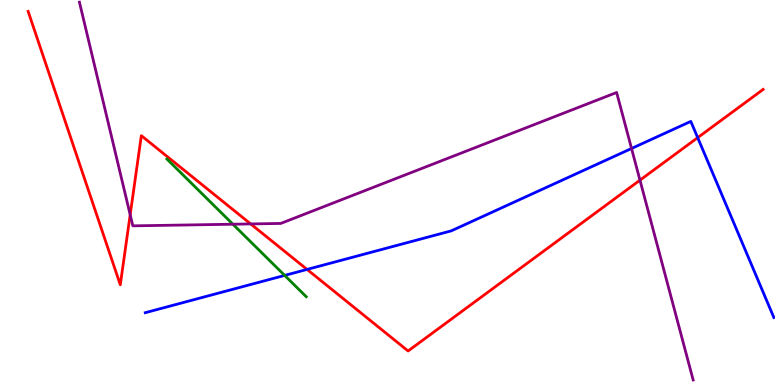[{'lines': ['blue', 'red'], 'intersections': [{'x': 3.96, 'y': 3.0}, {'x': 9.0, 'y': 6.42}]}, {'lines': ['green', 'red'], 'intersections': []}, {'lines': ['purple', 'red'], 'intersections': [{'x': 1.68, 'y': 4.42}, {'x': 3.23, 'y': 4.18}, {'x': 8.26, 'y': 5.32}]}, {'lines': ['blue', 'green'], 'intersections': [{'x': 3.67, 'y': 2.85}]}, {'lines': ['blue', 'purple'], 'intersections': [{'x': 8.15, 'y': 6.14}]}, {'lines': ['green', 'purple'], 'intersections': [{'x': 3.01, 'y': 4.18}]}]